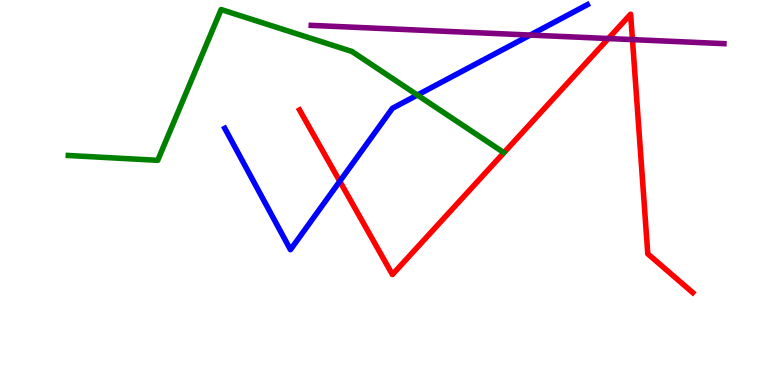[{'lines': ['blue', 'red'], 'intersections': [{'x': 4.38, 'y': 5.29}]}, {'lines': ['green', 'red'], 'intersections': []}, {'lines': ['purple', 'red'], 'intersections': [{'x': 7.85, 'y': 9.0}, {'x': 8.16, 'y': 8.97}]}, {'lines': ['blue', 'green'], 'intersections': [{'x': 5.39, 'y': 7.53}]}, {'lines': ['blue', 'purple'], 'intersections': [{'x': 6.84, 'y': 9.09}]}, {'lines': ['green', 'purple'], 'intersections': []}]